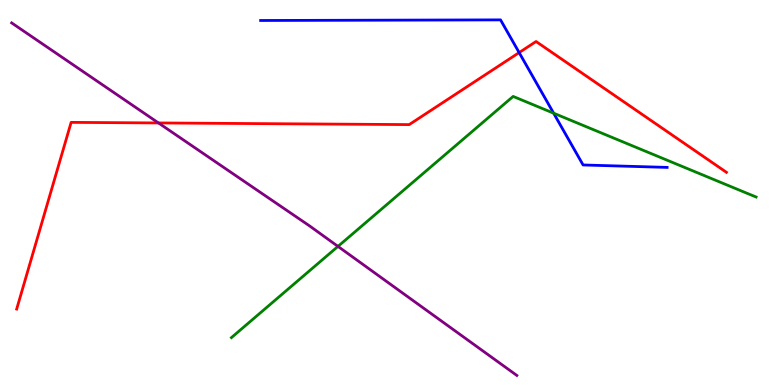[{'lines': ['blue', 'red'], 'intersections': [{'x': 6.7, 'y': 8.63}]}, {'lines': ['green', 'red'], 'intersections': []}, {'lines': ['purple', 'red'], 'intersections': [{'x': 2.04, 'y': 6.81}]}, {'lines': ['blue', 'green'], 'intersections': [{'x': 7.14, 'y': 7.06}]}, {'lines': ['blue', 'purple'], 'intersections': []}, {'lines': ['green', 'purple'], 'intersections': [{'x': 4.36, 'y': 3.6}]}]